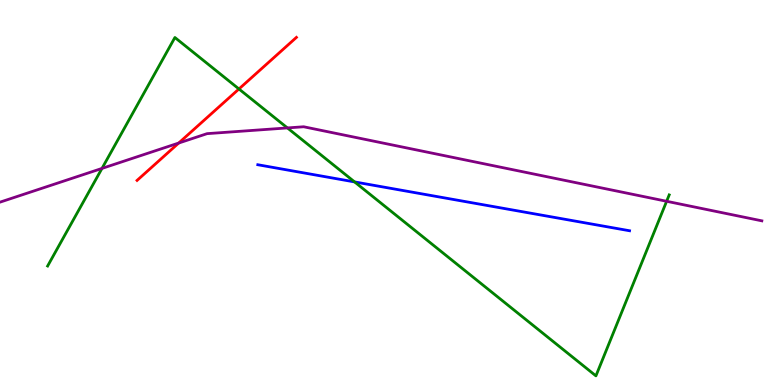[{'lines': ['blue', 'red'], 'intersections': []}, {'lines': ['green', 'red'], 'intersections': [{'x': 3.08, 'y': 7.69}]}, {'lines': ['purple', 'red'], 'intersections': [{'x': 2.31, 'y': 6.28}]}, {'lines': ['blue', 'green'], 'intersections': [{'x': 4.58, 'y': 5.27}]}, {'lines': ['blue', 'purple'], 'intersections': []}, {'lines': ['green', 'purple'], 'intersections': [{'x': 1.32, 'y': 5.63}, {'x': 3.71, 'y': 6.68}, {'x': 8.6, 'y': 4.77}]}]